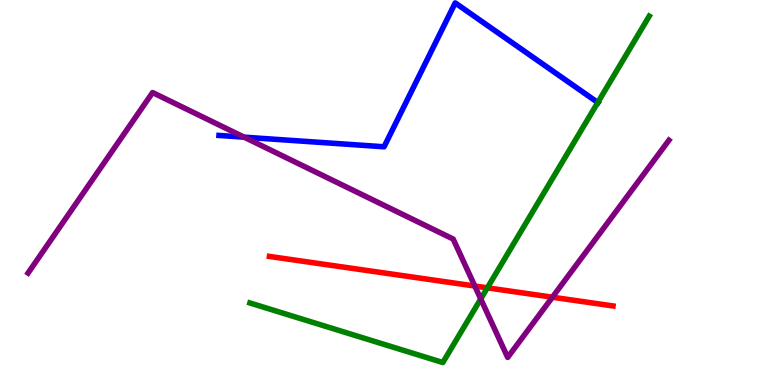[{'lines': ['blue', 'red'], 'intersections': []}, {'lines': ['green', 'red'], 'intersections': [{'x': 6.29, 'y': 2.52}]}, {'lines': ['purple', 'red'], 'intersections': [{'x': 6.13, 'y': 2.57}, {'x': 7.13, 'y': 2.28}]}, {'lines': ['blue', 'green'], 'intersections': [{'x': 7.71, 'y': 7.34}]}, {'lines': ['blue', 'purple'], 'intersections': [{'x': 3.15, 'y': 6.44}]}, {'lines': ['green', 'purple'], 'intersections': [{'x': 6.2, 'y': 2.24}]}]